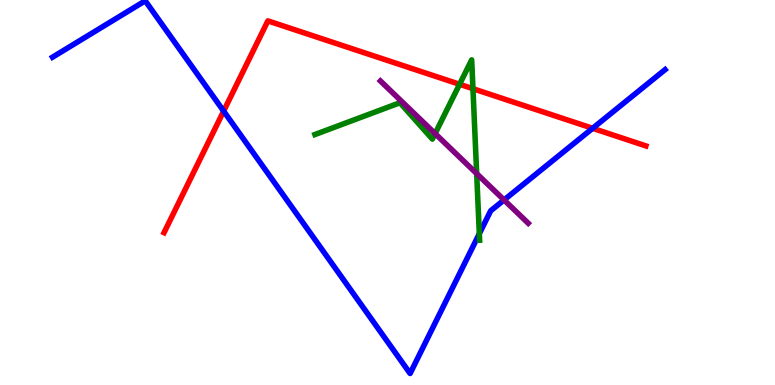[{'lines': ['blue', 'red'], 'intersections': [{'x': 2.89, 'y': 7.11}, {'x': 7.65, 'y': 6.67}]}, {'lines': ['green', 'red'], 'intersections': [{'x': 5.93, 'y': 7.81}, {'x': 6.1, 'y': 7.7}]}, {'lines': ['purple', 'red'], 'intersections': []}, {'lines': ['blue', 'green'], 'intersections': [{'x': 6.18, 'y': 3.93}]}, {'lines': ['blue', 'purple'], 'intersections': [{'x': 6.5, 'y': 4.81}]}, {'lines': ['green', 'purple'], 'intersections': [{'x': 5.61, 'y': 6.53}, {'x': 6.15, 'y': 5.49}]}]